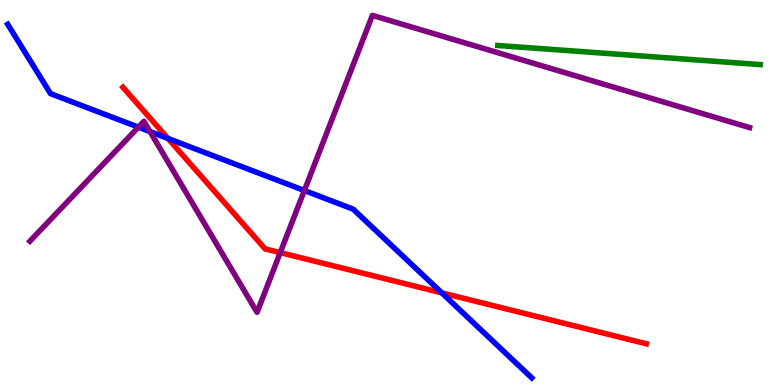[{'lines': ['blue', 'red'], 'intersections': [{'x': 2.17, 'y': 6.4}, {'x': 5.7, 'y': 2.39}]}, {'lines': ['green', 'red'], 'intersections': []}, {'lines': ['purple', 'red'], 'intersections': [{'x': 3.62, 'y': 3.44}]}, {'lines': ['blue', 'green'], 'intersections': []}, {'lines': ['blue', 'purple'], 'intersections': [{'x': 1.79, 'y': 6.7}, {'x': 1.94, 'y': 6.58}, {'x': 3.93, 'y': 5.05}]}, {'lines': ['green', 'purple'], 'intersections': []}]